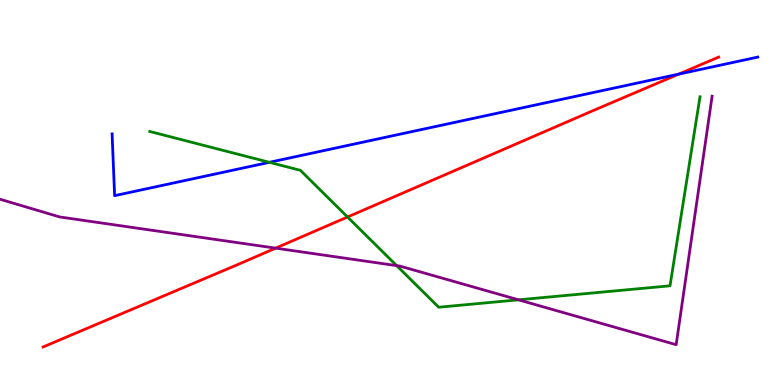[{'lines': ['blue', 'red'], 'intersections': [{'x': 8.76, 'y': 8.07}]}, {'lines': ['green', 'red'], 'intersections': [{'x': 4.48, 'y': 4.36}]}, {'lines': ['purple', 'red'], 'intersections': [{'x': 3.56, 'y': 3.55}]}, {'lines': ['blue', 'green'], 'intersections': [{'x': 3.48, 'y': 5.78}]}, {'lines': ['blue', 'purple'], 'intersections': []}, {'lines': ['green', 'purple'], 'intersections': [{'x': 5.12, 'y': 3.1}, {'x': 6.69, 'y': 2.21}]}]